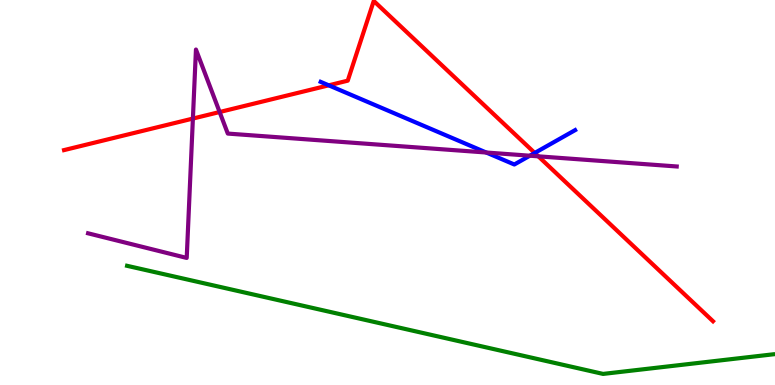[{'lines': ['blue', 'red'], 'intersections': [{'x': 4.24, 'y': 7.78}, {'x': 6.9, 'y': 6.03}]}, {'lines': ['green', 'red'], 'intersections': []}, {'lines': ['purple', 'red'], 'intersections': [{'x': 2.49, 'y': 6.92}, {'x': 2.83, 'y': 7.09}, {'x': 6.95, 'y': 5.94}]}, {'lines': ['blue', 'green'], 'intersections': []}, {'lines': ['blue', 'purple'], 'intersections': [{'x': 6.27, 'y': 6.04}, {'x': 6.84, 'y': 5.96}]}, {'lines': ['green', 'purple'], 'intersections': []}]